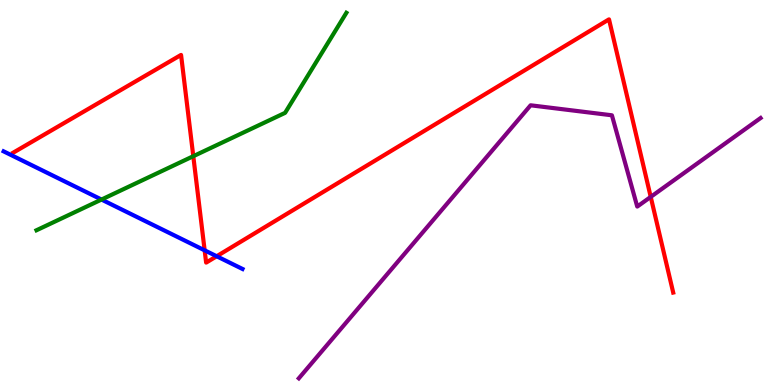[{'lines': ['blue', 'red'], 'intersections': [{'x': 2.64, 'y': 3.5}, {'x': 2.8, 'y': 3.34}]}, {'lines': ['green', 'red'], 'intersections': [{'x': 2.49, 'y': 5.94}]}, {'lines': ['purple', 'red'], 'intersections': [{'x': 8.4, 'y': 4.89}]}, {'lines': ['blue', 'green'], 'intersections': [{'x': 1.31, 'y': 4.82}]}, {'lines': ['blue', 'purple'], 'intersections': []}, {'lines': ['green', 'purple'], 'intersections': []}]